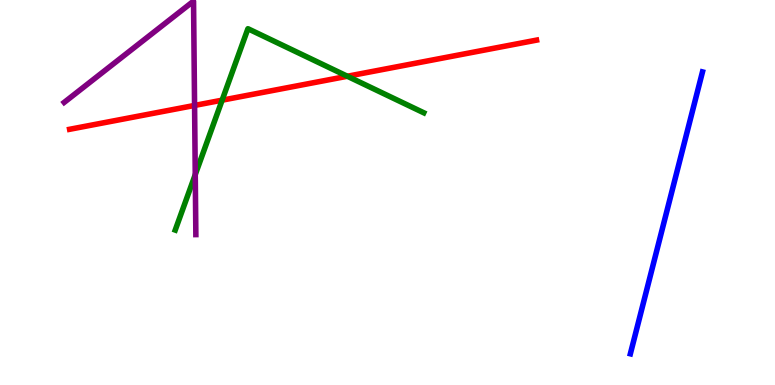[{'lines': ['blue', 'red'], 'intersections': []}, {'lines': ['green', 'red'], 'intersections': [{'x': 2.87, 'y': 7.4}, {'x': 4.48, 'y': 8.02}]}, {'lines': ['purple', 'red'], 'intersections': [{'x': 2.51, 'y': 7.26}]}, {'lines': ['blue', 'green'], 'intersections': []}, {'lines': ['blue', 'purple'], 'intersections': []}, {'lines': ['green', 'purple'], 'intersections': [{'x': 2.52, 'y': 5.46}]}]